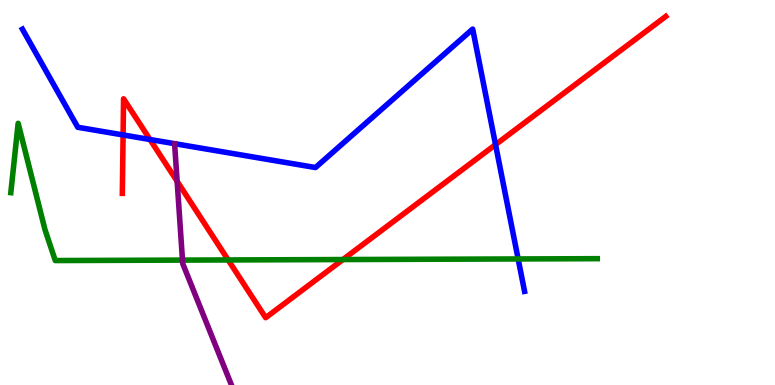[{'lines': ['blue', 'red'], 'intersections': [{'x': 1.59, 'y': 6.49}, {'x': 1.94, 'y': 6.38}, {'x': 6.39, 'y': 6.24}]}, {'lines': ['green', 'red'], 'intersections': [{'x': 2.94, 'y': 3.25}, {'x': 4.42, 'y': 3.26}]}, {'lines': ['purple', 'red'], 'intersections': [{'x': 2.29, 'y': 5.29}]}, {'lines': ['blue', 'green'], 'intersections': [{'x': 6.69, 'y': 3.27}]}, {'lines': ['blue', 'purple'], 'intersections': []}, {'lines': ['green', 'purple'], 'intersections': [{'x': 2.35, 'y': 3.24}]}]